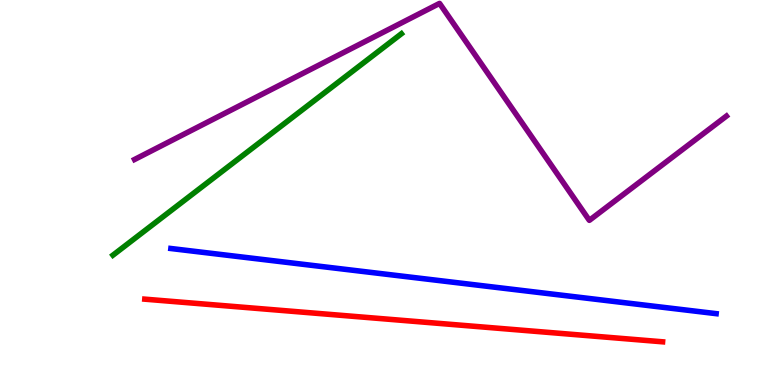[{'lines': ['blue', 'red'], 'intersections': []}, {'lines': ['green', 'red'], 'intersections': []}, {'lines': ['purple', 'red'], 'intersections': []}, {'lines': ['blue', 'green'], 'intersections': []}, {'lines': ['blue', 'purple'], 'intersections': []}, {'lines': ['green', 'purple'], 'intersections': []}]